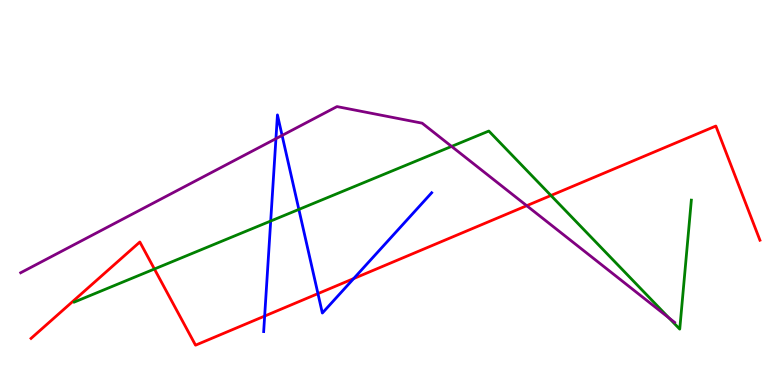[{'lines': ['blue', 'red'], 'intersections': [{'x': 3.41, 'y': 1.79}, {'x': 4.1, 'y': 2.37}, {'x': 4.56, 'y': 2.76}]}, {'lines': ['green', 'red'], 'intersections': [{'x': 1.99, 'y': 3.01}, {'x': 7.11, 'y': 4.92}]}, {'lines': ['purple', 'red'], 'intersections': [{'x': 6.8, 'y': 4.66}]}, {'lines': ['blue', 'green'], 'intersections': [{'x': 3.49, 'y': 4.26}, {'x': 3.86, 'y': 4.56}]}, {'lines': ['blue', 'purple'], 'intersections': [{'x': 3.56, 'y': 6.4}, {'x': 3.64, 'y': 6.48}]}, {'lines': ['green', 'purple'], 'intersections': [{'x': 5.83, 'y': 6.2}, {'x': 8.63, 'y': 1.74}]}]